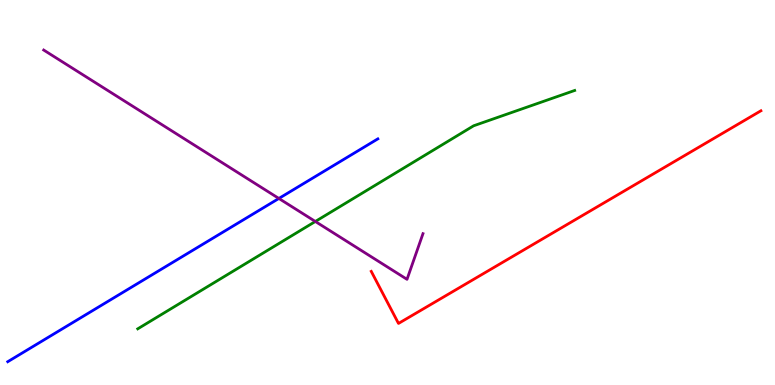[{'lines': ['blue', 'red'], 'intersections': []}, {'lines': ['green', 'red'], 'intersections': []}, {'lines': ['purple', 'red'], 'intersections': []}, {'lines': ['blue', 'green'], 'intersections': []}, {'lines': ['blue', 'purple'], 'intersections': [{'x': 3.6, 'y': 4.85}]}, {'lines': ['green', 'purple'], 'intersections': [{'x': 4.07, 'y': 4.25}]}]